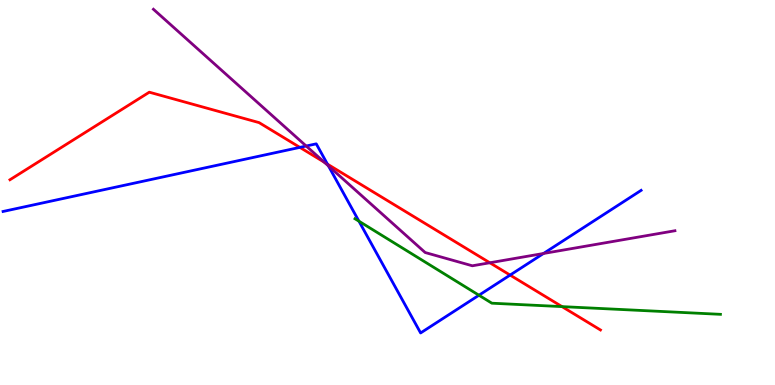[{'lines': ['blue', 'red'], 'intersections': [{'x': 3.87, 'y': 6.17}, {'x': 4.23, 'y': 5.74}, {'x': 6.58, 'y': 2.85}]}, {'lines': ['green', 'red'], 'intersections': [{'x': 7.25, 'y': 2.04}]}, {'lines': ['purple', 'red'], 'intersections': [{'x': 4.18, 'y': 5.79}, {'x': 6.32, 'y': 3.17}]}, {'lines': ['blue', 'green'], 'intersections': [{'x': 4.63, 'y': 4.25}, {'x': 6.18, 'y': 2.33}]}, {'lines': ['blue', 'purple'], 'intersections': [{'x': 3.95, 'y': 6.21}, {'x': 4.24, 'y': 5.69}, {'x': 7.01, 'y': 3.42}]}, {'lines': ['green', 'purple'], 'intersections': []}]